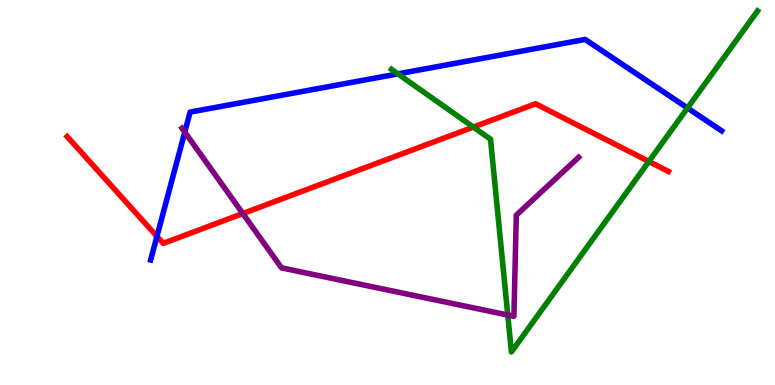[{'lines': ['blue', 'red'], 'intersections': [{'x': 2.03, 'y': 3.86}]}, {'lines': ['green', 'red'], 'intersections': [{'x': 6.11, 'y': 6.7}, {'x': 8.37, 'y': 5.81}]}, {'lines': ['purple', 'red'], 'intersections': [{'x': 3.13, 'y': 4.45}]}, {'lines': ['blue', 'green'], 'intersections': [{'x': 5.13, 'y': 8.08}, {'x': 8.87, 'y': 7.2}]}, {'lines': ['blue', 'purple'], 'intersections': [{'x': 2.38, 'y': 6.57}]}, {'lines': ['green', 'purple'], 'intersections': [{'x': 6.55, 'y': 1.82}]}]